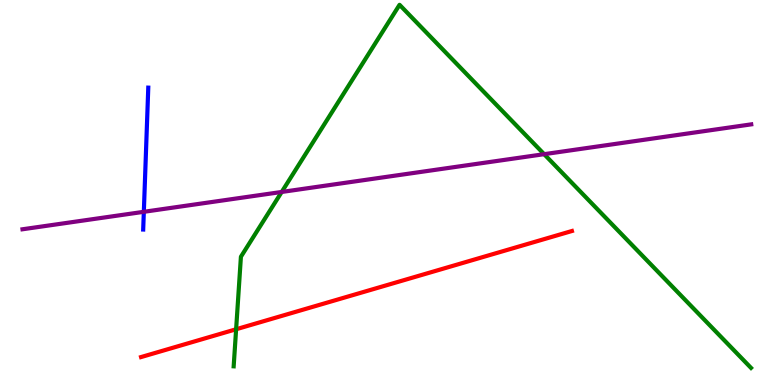[{'lines': ['blue', 'red'], 'intersections': []}, {'lines': ['green', 'red'], 'intersections': [{'x': 3.05, 'y': 1.45}]}, {'lines': ['purple', 'red'], 'intersections': []}, {'lines': ['blue', 'green'], 'intersections': []}, {'lines': ['blue', 'purple'], 'intersections': [{'x': 1.86, 'y': 4.5}]}, {'lines': ['green', 'purple'], 'intersections': [{'x': 3.63, 'y': 5.01}, {'x': 7.02, 'y': 6.0}]}]